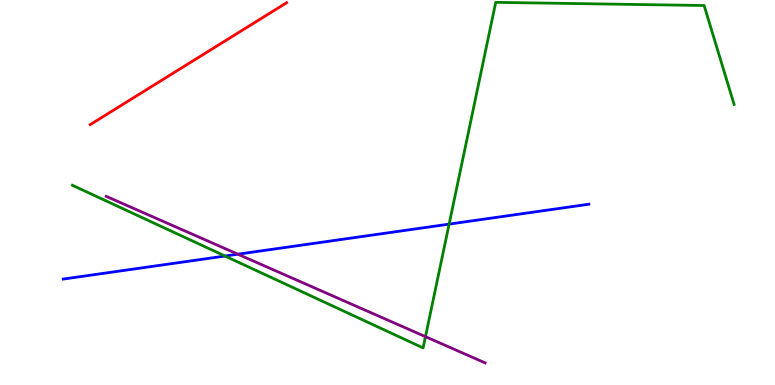[{'lines': ['blue', 'red'], 'intersections': []}, {'lines': ['green', 'red'], 'intersections': []}, {'lines': ['purple', 'red'], 'intersections': []}, {'lines': ['blue', 'green'], 'intersections': [{'x': 2.9, 'y': 3.35}, {'x': 5.8, 'y': 4.18}]}, {'lines': ['blue', 'purple'], 'intersections': [{'x': 3.07, 'y': 3.4}]}, {'lines': ['green', 'purple'], 'intersections': [{'x': 5.49, 'y': 1.26}]}]